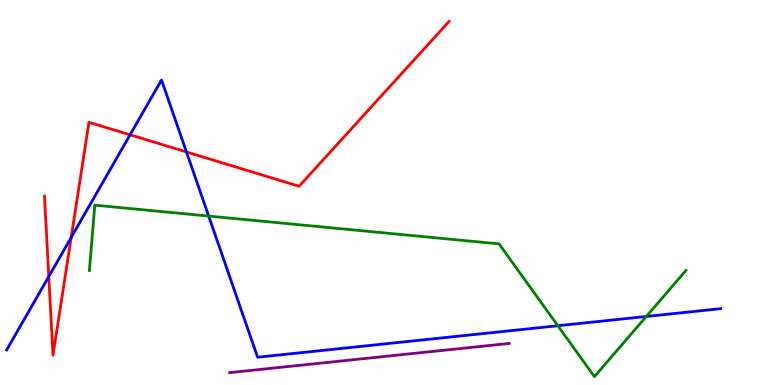[{'lines': ['blue', 'red'], 'intersections': [{'x': 0.629, 'y': 2.82}, {'x': 0.919, 'y': 3.83}, {'x': 1.68, 'y': 6.5}, {'x': 2.41, 'y': 6.05}]}, {'lines': ['green', 'red'], 'intersections': []}, {'lines': ['purple', 'red'], 'intersections': []}, {'lines': ['blue', 'green'], 'intersections': [{'x': 2.69, 'y': 4.39}, {'x': 7.2, 'y': 1.54}, {'x': 8.34, 'y': 1.78}]}, {'lines': ['blue', 'purple'], 'intersections': []}, {'lines': ['green', 'purple'], 'intersections': []}]